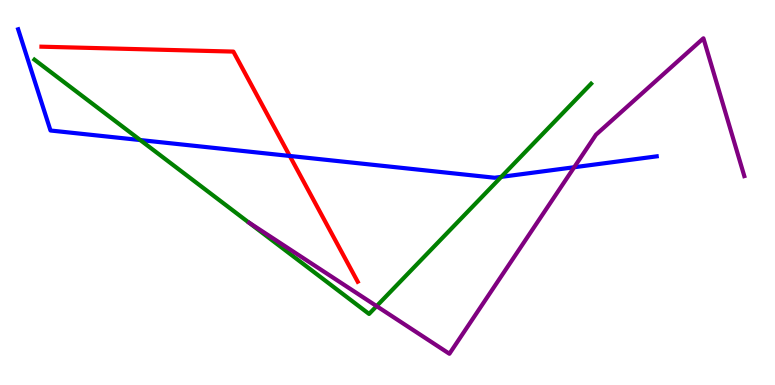[{'lines': ['blue', 'red'], 'intersections': [{'x': 3.74, 'y': 5.95}]}, {'lines': ['green', 'red'], 'intersections': []}, {'lines': ['purple', 'red'], 'intersections': []}, {'lines': ['blue', 'green'], 'intersections': [{'x': 1.81, 'y': 6.36}, {'x': 6.47, 'y': 5.41}]}, {'lines': ['blue', 'purple'], 'intersections': [{'x': 7.41, 'y': 5.66}]}, {'lines': ['green', 'purple'], 'intersections': [{'x': 4.86, 'y': 2.05}]}]